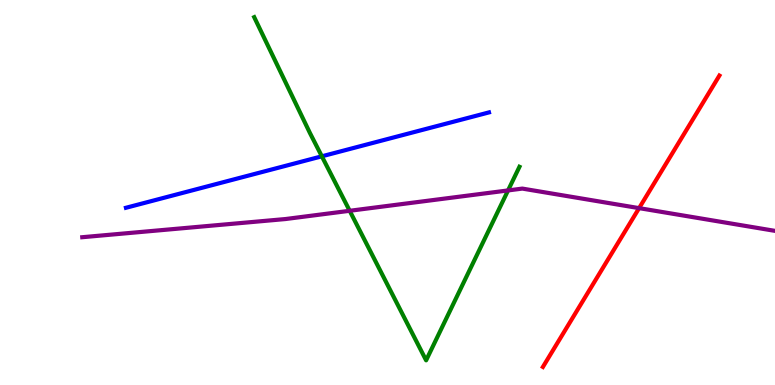[{'lines': ['blue', 'red'], 'intersections': []}, {'lines': ['green', 'red'], 'intersections': []}, {'lines': ['purple', 'red'], 'intersections': [{'x': 8.25, 'y': 4.59}]}, {'lines': ['blue', 'green'], 'intersections': [{'x': 4.15, 'y': 5.94}]}, {'lines': ['blue', 'purple'], 'intersections': []}, {'lines': ['green', 'purple'], 'intersections': [{'x': 4.51, 'y': 4.53}, {'x': 6.56, 'y': 5.05}]}]